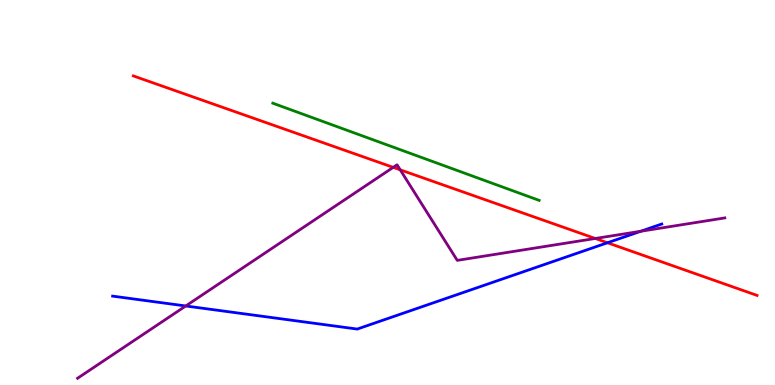[{'lines': ['blue', 'red'], 'intersections': [{'x': 7.84, 'y': 3.69}]}, {'lines': ['green', 'red'], 'intersections': []}, {'lines': ['purple', 'red'], 'intersections': [{'x': 5.07, 'y': 5.65}, {'x': 5.16, 'y': 5.59}, {'x': 7.68, 'y': 3.81}]}, {'lines': ['blue', 'green'], 'intersections': []}, {'lines': ['blue', 'purple'], 'intersections': [{'x': 2.4, 'y': 2.05}, {'x': 8.27, 'y': 3.99}]}, {'lines': ['green', 'purple'], 'intersections': []}]